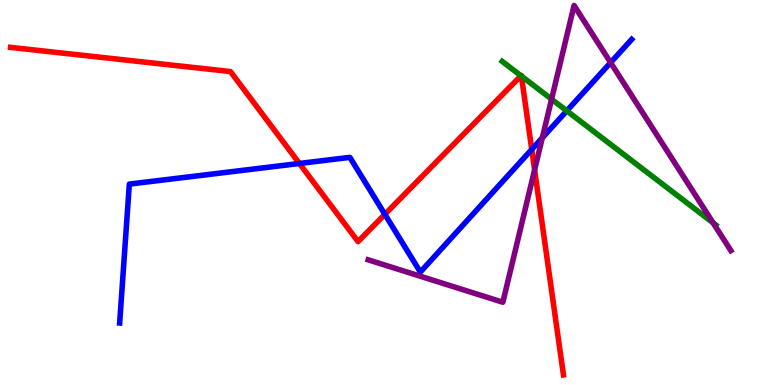[{'lines': ['blue', 'red'], 'intersections': [{'x': 3.86, 'y': 5.75}, {'x': 4.97, 'y': 4.43}, {'x': 6.86, 'y': 6.12}]}, {'lines': ['green', 'red'], 'intersections': [{'x': 6.72, 'y': 8.03}, {'x': 6.73, 'y': 8.02}]}, {'lines': ['purple', 'red'], 'intersections': [{'x': 6.9, 'y': 5.59}]}, {'lines': ['blue', 'green'], 'intersections': [{'x': 7.31, 'y': 7.12}]}, {'lines': ['blue', 'purple'], 'intersections': [{'x': 7.0, 'y': 6.42}, {'x': 7.88, 'y': 8.37}]}, {'lines': ['green', 'purple'], 'intersections': [{'x': 7.12, 'y': 7.42}, {'x': 9.2, 'y': 4.21}]}]